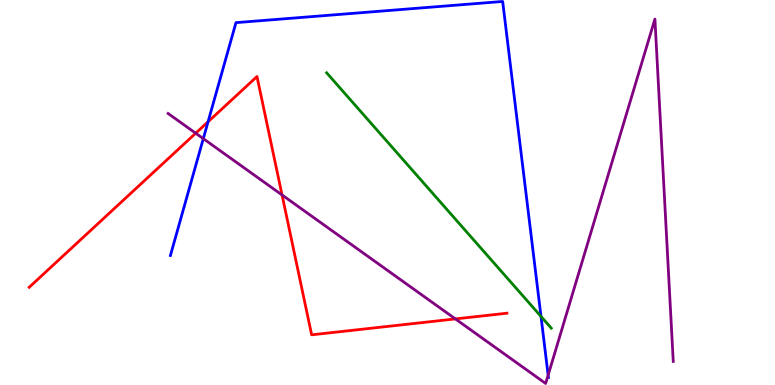[{'lines': ['blue', 'red'], 'intersections': [{'x': 2.68, 'y': 6.84}]}, {'lines': ['green', 'red'], 'intersections': []}, {'lines': ['purple', 'red'], 'intersections': [{'x': 2.53, 'y': 6.54}, {'x': 3.64, 'y': 4.94}, {'x': 5.88, 'y': 1.72}]}, {'lines': ['blue', 'green'], 'intersections': [{'x': 6.98, 'y': 1.78}]}, {'lines': ['blue', 'purple'], 'intersections': [{'x': 2.62, 'y': 6.4}, {'x': 7.07, 'y': 0.256}]}, {'lines': ['green', 'purple'], 'intersections': []}]